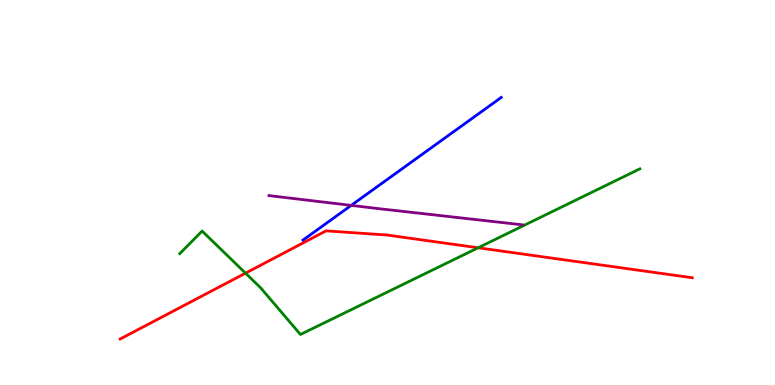[{'lines': ['blue', 'red'], 'intersections': []}, {'lines': ['green', 'red'], 'intersections': [{'x': 3.17, 'y': 2.91}, {'x': 6.17, 'y': 3.56}]}, {'lines': ['purple', 'red'], 'intersections': []}, {'lines': ['blue', 'green'], 'intersections': []}, {'lines': ['blue', 'purple'], 'intersections': [{'x': 4.53, 'y': 4.67}]}, {'lines': ['green', 'purple'], 'intersections': []}]